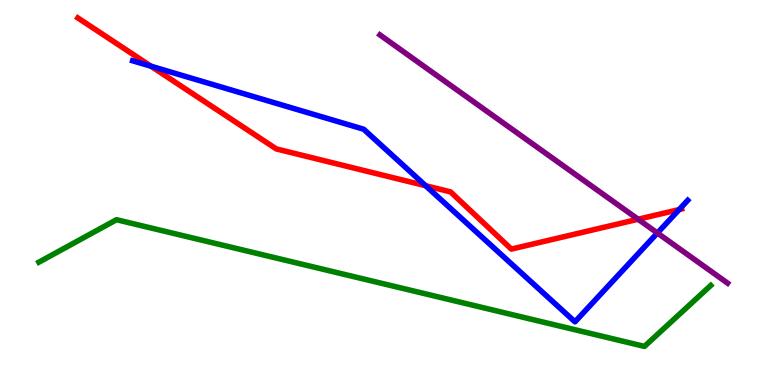[{'lines': ['blue', 'red'], 'intersections': [{'x': 1.95, 'y': 8.28}, {'x': 5.49, 'y': 5.18}, {'x': 8.76, 'y': 4.56}]}, {'lines': ['green', 'red'], 'intersections': []}, {'lines': ['purple', 'red'], 'intersections': [{'x': 8.23, 'y': 4.31}]}, {'lines': ['blue', 'green'], 'intersections': []}, {'lines': ['blue', 'purple'], 'intersections': [{'x': 8.48, 'y': 3.95}]}, {'lines': ['green', 'purple'], 'intersections': []}]